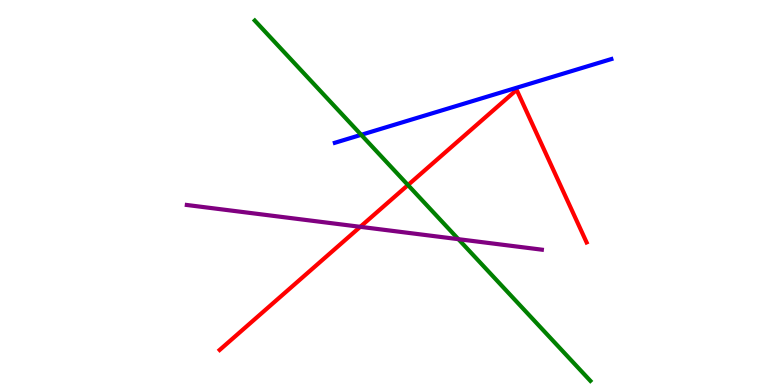[{'lines': ['blue', 'red'], 'intersections': []}, {'lines': ['green', 'red'], 'intersections': [{'x': 5.26, 'y': 5.19}]}, {'lines': ['purple', 'red'], 'intersections': [{'x': 4.65, 'y': 4.11}]}, {'lines': ['blue', 'green'], 'intersections': [{'x': 4.66, 'y': 6.5}]}, {'lines': ['blue', 'purple'], 'intersections': []}, {'lines': ['green', 'purple'], 'intersections': [{'x': 5.91, 'y': 3.79}]}]